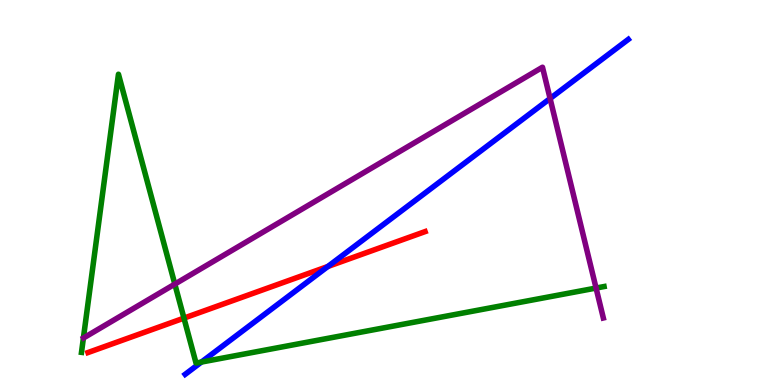[{'lines': ['blue', 'red'], 'intersections': [{'x': 4.23, 'y': 3.08}]}, {'lines': ['green', 'red'], 'intersections': [{'x': 2.37, 'y': 1.74}]}, {'lines': ['purple', 'red'], 'intersections': []}, {'lines': ['blue', 'green'], 'intersections': [{'x': 2.6, 'y': 0.596}]}, {'lines': ['blue', 'purple'], 'intersections': [{'x': 7.1, 'y': 7.44}]}, {'lines': ['green', 'purple'], 'intersections': [{'x': 2.26, 'y': 2.62}, {'x': 7.69, 'y': 2.52}]}]